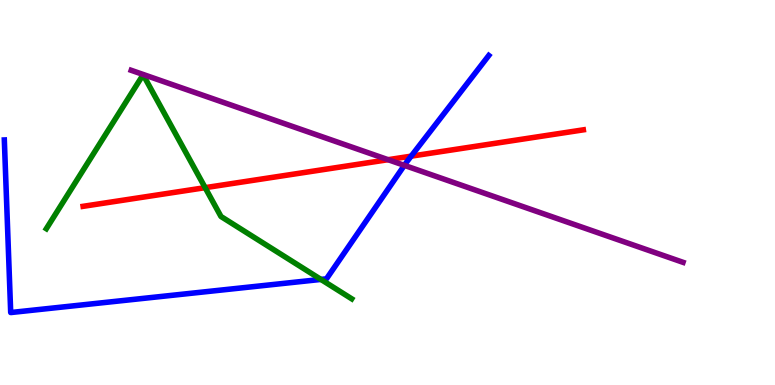[{'lines': ['blue', 'red'], 'intersections': [{'x': 5.31, 'y': 5.94}]}, {'lines': ['green', 'red'], 'intersections': [{'x': 2.65, 'y': 5.13}]}, {'lines': ['purple', 'red'], 'intersections': [{'x': 5.01, 'y': 5.85}]}, {'lines': ['blue', 'green'], 'intersections': [{'x': 4.14, 'y': 2.74}]}, {'lines': ['blue', 'purple'], 'intersections': [{'x': 5.22, 'y': 5.71}]}, {'lines': ['green', 'purple'], 'intersections': []}]